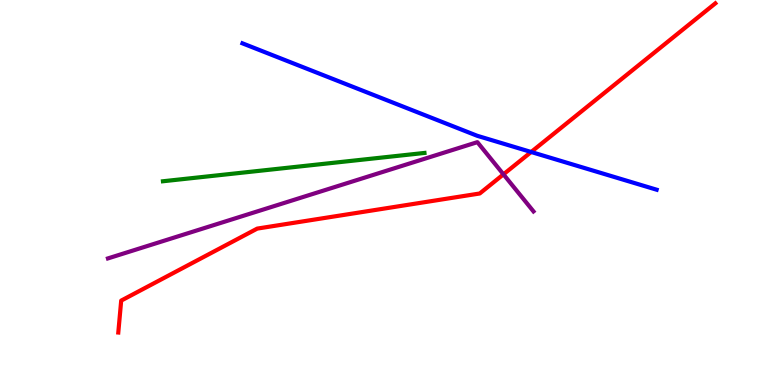[{'lines': ['blue', 'red'], 'intersections': [{'x': 6.85, 'y': 6.05}]}, {'lines': ['green', 'red'], 'intersections': []}, {'lines': ['purple', 'red'], 'intersections': [{'x': 6.5, 'y': 5.47}]}, {'lines': ['blue', 'green'], 'intersections': []}, {'lines': ['blue', 'purple'], 'intersections': []}, {'lines': ['green', 'purple'], 'intersections': []}]